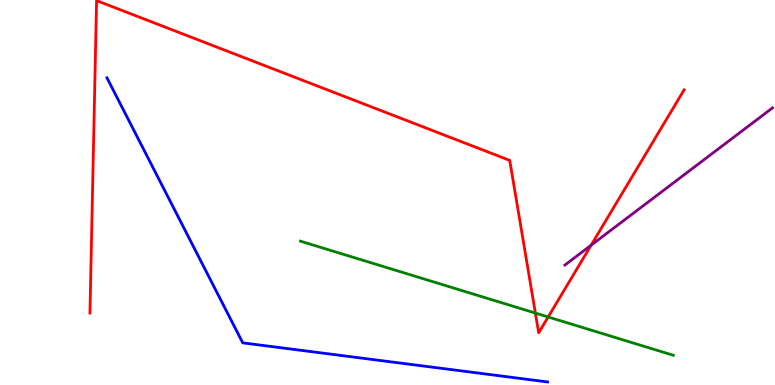[{'lines': ['blue', 'red'], 'intersections': []}, {'lines': ['green', 'red'], 'intersections': [{'x': 6.91, 'y': 1.87}, {'x': 7.07, 'y': 1.77}]}, {'lines': ['purple', 'red'], 'intersections': [{'x': 7.63, 'y': 3.63}]}, {'lines': ['blue', 'green'], 'intersections': []}, {'lines': ['blue', 'purple'], 'intersections': []}, {'lines': ['green', 'purple'], 'intersections': []}]